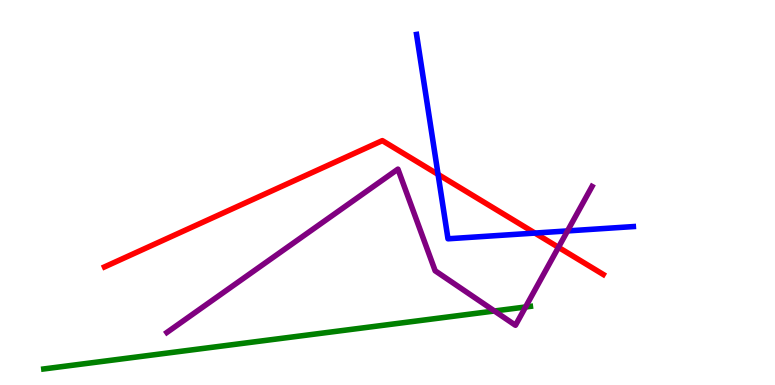[{'lines': ['blue', 'red'], 'intersections': [{'x': 5.65, 'y': 5.47}, {'x': 6.9, 'y': 3.95}]}, {'lines': ['green', 'red'], 'intersections': []}, {'lines': ['purple', 'red'], 'intersections': [{'x': 7.21, 'y': 3.58}]}, {'lines': ['blue', 'green'], 'intersections': []}, {'lines': ['blue', 'purple'], 'intersections': [{'x': 7.32, 'y': 4.0}]}, {'lines': ['green', 'purple'], 'intersections': [{'x': 6.38, 'y': 1.92}, {'x': 6.78, 'y': 2.03}]}]